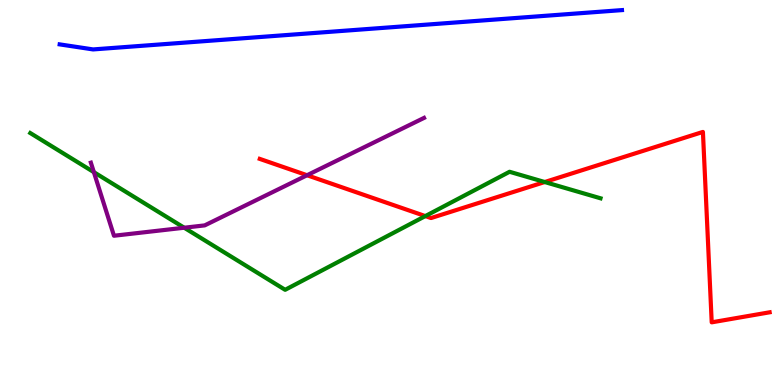[{'lines': ['blue', 'red'], 'intersections': []}, {'lines': ['green', 'red'], 'intersections': [{'x': 5.49, 'y': 4.39}, {'x': 7.03, 'y': 5.27}]}, {'lines': ['purple', 'red'], 'intersections': [{'x': 3.96, 'y': 5.45}]}, {'lines': ['blue', 'green'], 'intersections': []}, {'lines': ['blue', 'purple'], 'intersections': []}, {'lines': ['green', 'purple'], 'intersections': [{'x': 1.21, 'y': 5.53}, {'x': 2.38, 'y': 4.09}]}]